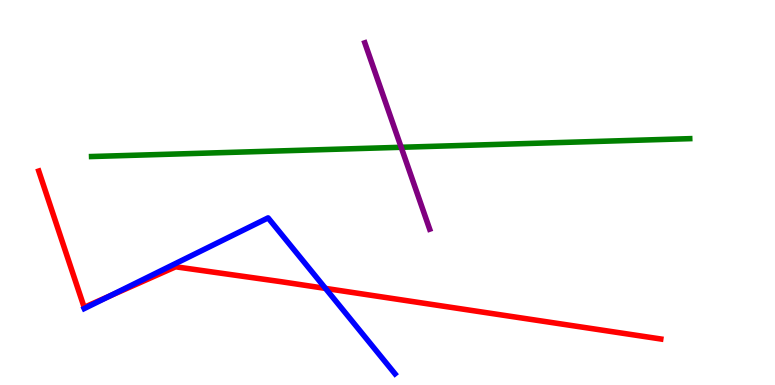[{'lines': ['blue', 'red'], 'intersections': [{'x': 1.41, 'y': 2.31}, {'x': 4.2, 'y': 2.51}]}, {'lines': ['green', 'red'], 'intersections': []}, {'lines': ['purple', 'red'], 'intersections': []}, {'lines': ['blue', 'green'], 'intersections': []}, {'lines': ['blue', 'purple'], 'intersections': []}, {'lines': ['green', 'purple'], 'intersections': [{'x': 5.18, 'y': 6.17}]}]